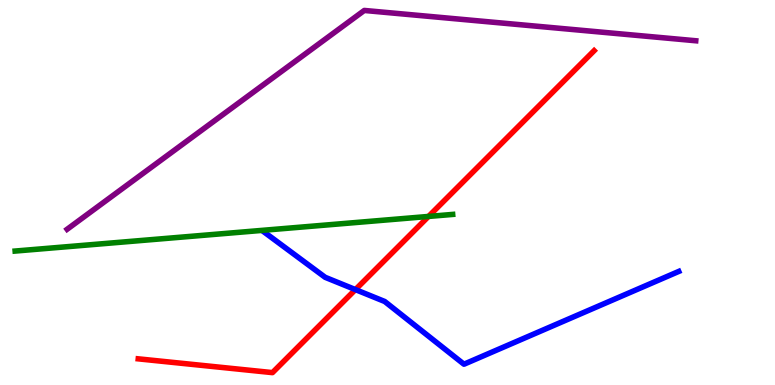[{'lines': ['blue', 'red'], 'intersections': [{'x': 4.59, 'y': 2.48}]}, {'lines': ['green', 'red'], 'intersections': [{'x': 5.53, 'y': 4.38}]}, {'lines': ['purple', 'red'], 'intersections': []}, {'lines': ['blue', 'green'], 'intersections': []}, {'lines': ['blue', 'purple'], 'intersections': []}, {'lines': ['green', 'purple'], 'intersections': []}]